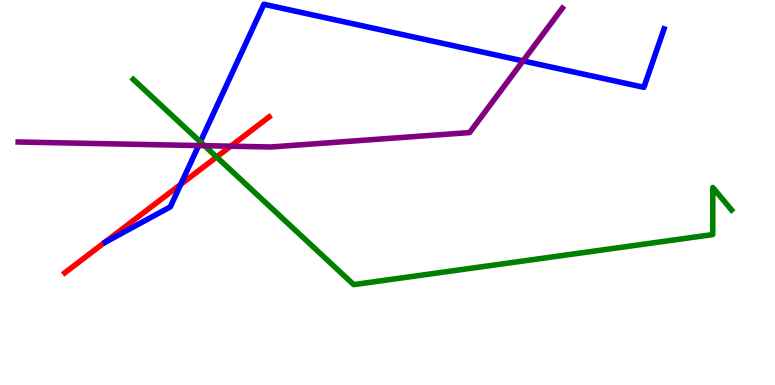[{'lines': ['blue', 'red'], 'intersections': [{'x': 2.33, 'y': 5.21}]}, {'lines': ['green', 'red'], 'intersections': [{'x': 2.79, 'y': 5.92}]}, {'lines': ['purple', 'red'], 'intersections': [{'x': 2.98, 'y': 6.2}]}, {'lines': ['blue', 'green'], 'intersections': [{'x': 2.59, 'y': 6.32}]}, {'lines': ['blue', 'purple'], 'intersections': [{'x': 2.56, 'y': 6.22}, {'x': 6.75, 'y': 8.42}]}, {'lines': ['green', 'purple'], 'intersections': [{'x': 2.64, 'y': 6.22}]}]